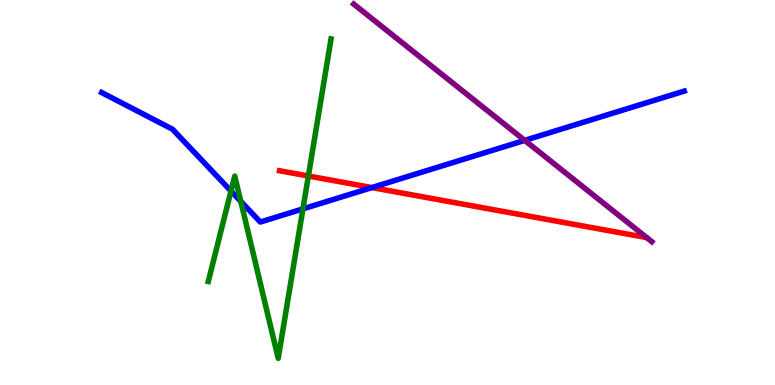[{'lines': ['blue', 'red'], 'intersections': [{'x': 4.8, 'y': 5.13}]}, {'lines': ['green', 'red'], 'intersections': [{'x': 3.98, 'y': 5.43}]}, {'lines': ['purple', 'red'], 'intersections': []}, {'lines': ['blue', 'green'], 'intersections': [{'x': 2.98, 'y': 5.04}, {'x': 3.11, 'y': 4.77}, {'x': 3.91, 'y': 4.57}]}, {'lines': ['blue', 'purple'], 'intersections': [{'x': 6.77, 'y': 6.35}]}, {'lines': ['green', 'purple'], 'intersections': []}]